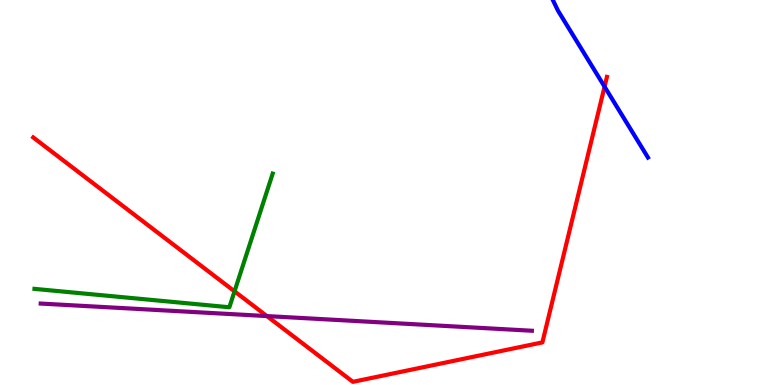[{'lines': ['blue', 'red'], 'intersections': [{'x': 7.8, 'y': 7.75}]}, {'lines': ['green', 'red'], 'intersections': [{'x': 3.03, 'y': 2.43}]}, {'lines': ['purple', 'red'], 'intersections': [{'x': 3.44, 'y': 1.79}]}, {'lines': ['blue', 'green'], 'intersections': []}, {'lines': ['blue', 'purple'], 'intersections': []}, {'lines': ['green', 'purple'], 'intersections': []}]